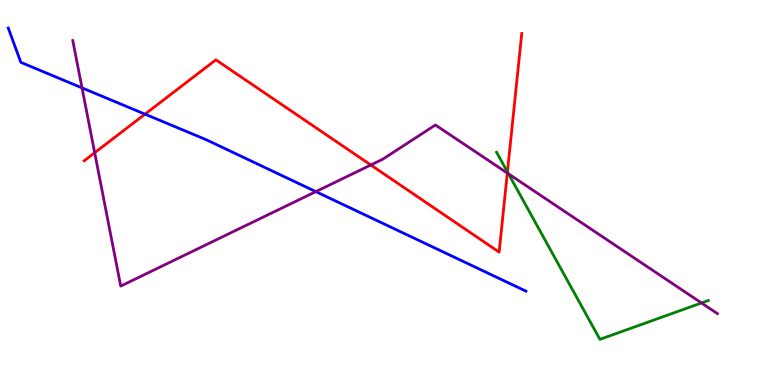[{'lines': ['blue', 'red'], 'intersections': [{'x': 1.87, 'y': 7.03}]}, {'lines': ['green', 'red'], 'intersections': [{'x': 6.55, 'y': 5.53}]}, {'lines': ['purple', 'red'], 'intersections': [{'x': 1.22, 'y': 6.03}, {'x': 4.78, 'y': 5.71}, {'x': 6.55, 'y': 5.5}]}, {'lines': ['blue', 'green'], 'intersections': []}, {'lines': ['blue', 'purple'], 'intersections': [{'x': 1.06, 'y': 7.72}, {'x': 4.08, 'y': 5.02}]}, {'lines': ['green', 'purple'], 'intersections': [{'x': 6.56, 'y': 5.48}, {'x': 9.05, 'y': 2.13}]}]